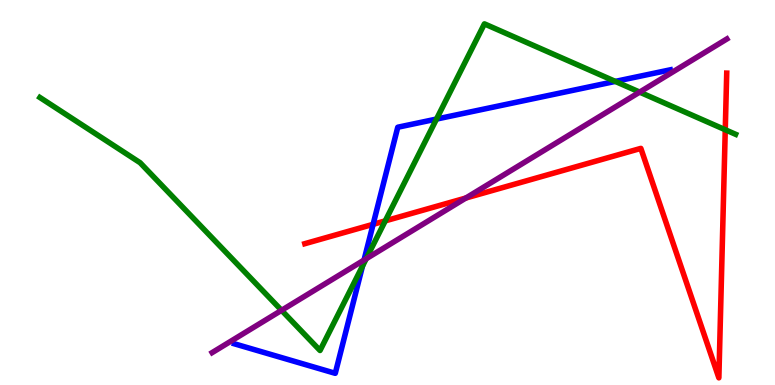[{'lines': ['blue', 'red'], 'intersections': [{'x': 4.81, 'y': 4.17}]}, {'lines': ['green', 'red'], 'intersections': [{'x': 4.97, 'y': 4.26}, {'x': 9.36, 'y': 6.63}]}, {'lines': ['purple', 'red'], 'intersections': [{'x': 6.01, 'y': 4.86}]}, {'lines': ['blue', 'green'], 'intersections': [{'x': 4.68, 'y': 3.09}, {'x': 5.63, 'y': 6.91}, {'x': 7.94, 'y': 7.89}]}, {'lines': ['blue', 'purple'], 'intersections': [{'x': 4.7, 'y': 3.25}]}, {'lines': ['green', 'purple'], 'intersections': [{'x': 3.63, 'y': 1.94}, {'x': 4.73, 'y': 3.28}, {'x': 8.25, 'y': 7.61}]}]